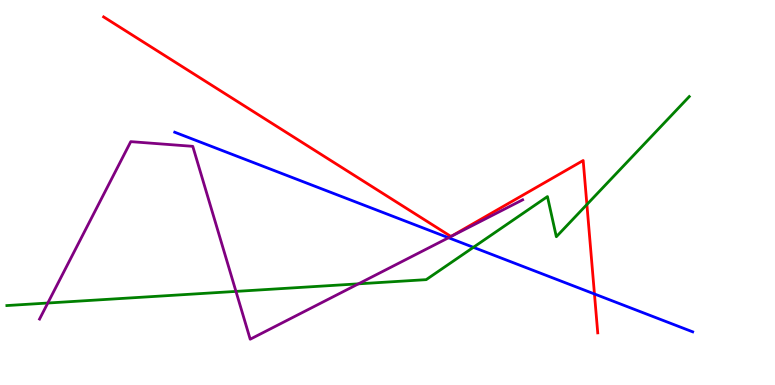[{'lines': ['blue', 'red'], 'intersections': [{'x': 7.67, 'y': 2.36}]}, {'lines': ['green', 'red'], 'intersections': [{'x': 7.57, 'y': 4.69}]}, {'lines': ['purple', 'red'], 'intersections': []}, {'lines': ['blue', 'green'], 'intersections': [{'x': 6.11, 'y': 3.58}]}, {'lines': ['blue', 'purple'], 'intersections': [{'x': 5.79, 'y': 3.82}]}, {'lines': ['green', 'purple'], 'intersections': [{'x': 0.617, 'y': 2.13}, {'x': 3.04, 'y': 2.43}, {'x': 4.63, 'y': 2.63}]}]